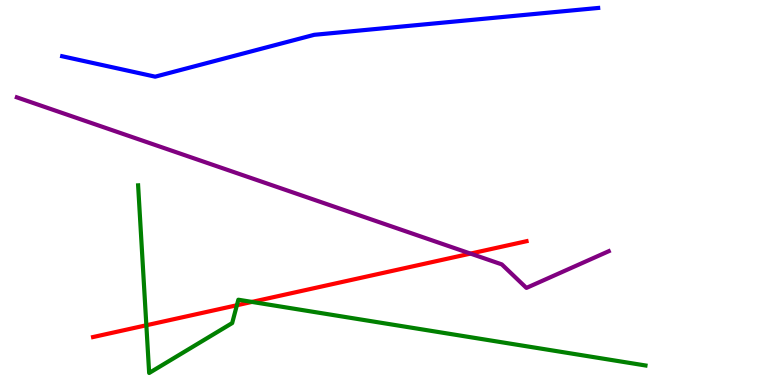[{'lines': ['blue', 'red'], 'intersections': []}, {'lines': ['green', 'red'], 'intersections': [{'x': 1.89, 'y': 1.55}, {'x': 3.06, 'y': 2.07}, {'x': 3.25, 'y': 2.16}]}, {'lines': ['purple', 'red'], 'intersections': [{'x': 6.07, 'y': 3.41}]}, {'lines': ['blue', 'green'], 'intersections': []}, {'lines': ['blue', 'purple'], 'intersections': []}, {'lines': ['green', 'purple'], 'intersections': []}]